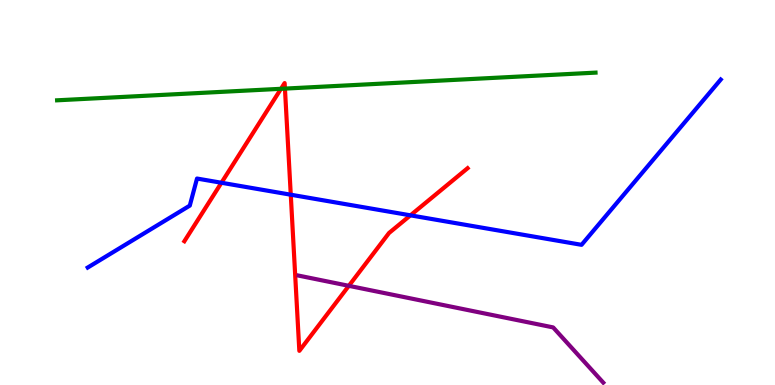[{'lines': ['blue', 'red'], 'intersections': [{'x': 2.86, 'y': 5.25}, {'x': 3.75, 'y': 4.94}, {'x': 5.3, 'y': 4.41}]}, {'lines': ['green', 'red'], 'intersections': [{'x': 3.63, 'y': 7.69}, {'x': 3.68, 'y': 7.7}]}, {'lines': ['purple', 'red'], 'intersections': [{'x': 4.5, 'y': 2.58}]}, {'lines': ['blue', 'green'], 'intersections': []}, {'lines': ['blue', 'purple'], 'intersections': []}, {'lines': ['green', 'purple'], 'intersections': []}]